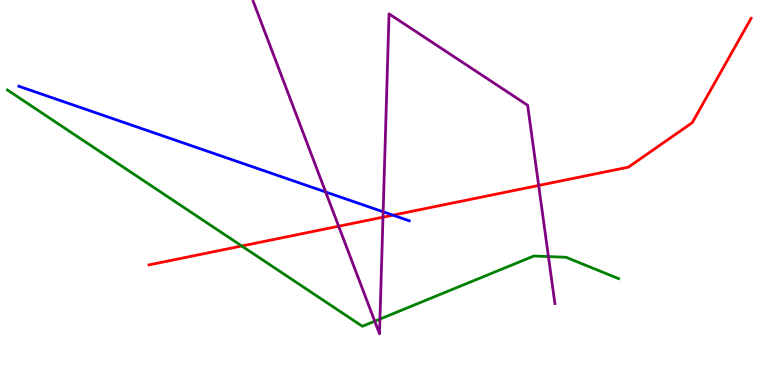[{'lines': ['blue', 'red'], 'intersections': [{'x': 5.07, 'y': 4.41}]}, {'lines': ['green', 'red'], 'intersections': [{'x': 3.12, 'y': 3.61}]}, {'lines': ['purple', 'red'], 'intersections': [{'x': 4.37, 'y': 4.12}, {'x': 4.94, 'y': 4.36}, {'x': 6.95, 'y': 5.18}]}, {'lines': ['blue', 'green'], 'intersections': []}, {'lines': ['blue', 'purple'], 'intersections': [{'x': 4.2, 'y': 5.01}, {'x': 4.94, 'y': 4.5}]}, {'lines': ['green', 'purple'], 'intersections': [{'x': 4.84, 'y': 1.66}, {'x': 4.9, 'y': 1.71}, {'x': 7.08, 'y': 3.34}]}]